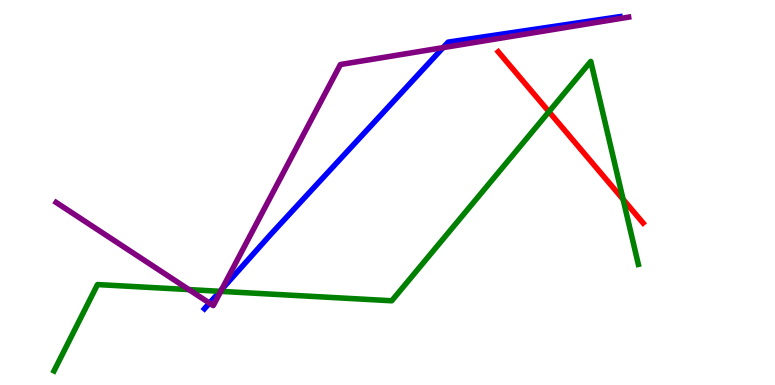[{'lines': ['blue', 'red'], 'intersections': []}, {'lines': ['green', 'red'], 'intersections': [{'x': 7.08, 'y': 7.1}, {'x': 8.04, 'y': 4.82}]}, {'lines': ['purple', 'red'], 'intersections': []}, {'lines': ['blue', 'green'], 'intersections': [{'x': 2.84, 'y': 2.43}]}, {'lines': ['blue', 'purple'], 'intersections': [{'x': 2.7, 'y': 2.13}, {'x': 2.86, 'y': 2.49}, {'x': 5.72, 'y': 8.76}]}, {'lines': ['green', 'purple'], 'intersections': [{'x': 2.44, 'y': 2.48}, {'x': 2.85, 'y': 2.43}]}]